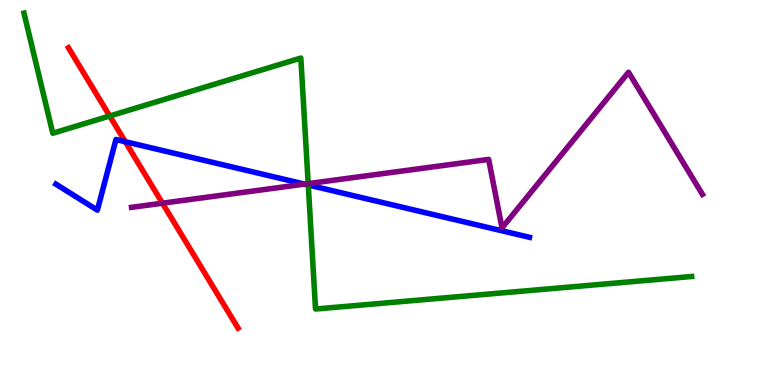[{'lines': ['blue', 'red'], 'intersections': [{'x': 1.62, 'y': 6.32}]}, {'lines': ['green', 'red'], 'intersections': [{'x': 1.42, 'y': 6.99}]}, {'lines': ['purple', 'red'], 'intersections': [{'x': 2.1, 'y': 4.72}]}, {'lines': ['blue', 'green'], 'intersections': [{'x': 3.98, 'y': 5.2}]}, {'lines': ['blue', 'purple'], 'intersections': [{'x': 3.93, 'y': 5.22}]}, {'lines': ['green', 'purple'], 'intersections': [{'x': 3.98, 'y': 5.23}]}]